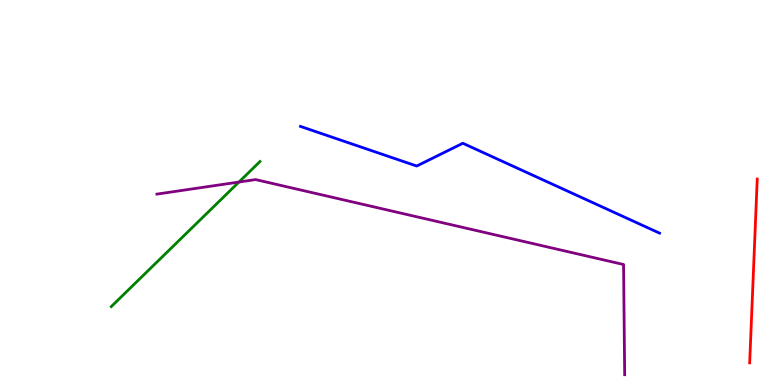[{'lines': ['blue', 'red'], 'intersections': []}, {'lines': ['green', 'red'], 'intersections': []}, {'lines': ['purple', 'red'], 'intersections': []}, {'lines': ['blue', 'green'], 'intersections': []}, {'lines': ['blue', 'purple'], 'intersections': []}, {'lines': ['green', 'purple'], 'intersections': [{'x': 3.08, 'y': 5.27}]}]